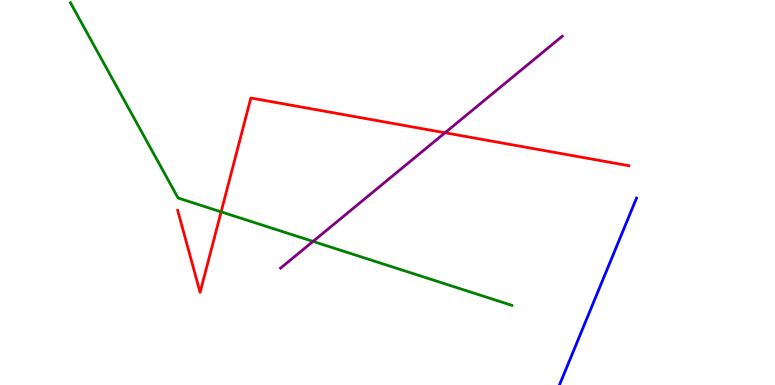[{'lines': ['blue', 'red'], 'intersections': []}, {'lines': ['green', 'red'], 'intersections': [{'x': 2.85, 'y': 4.5}]}, {'lines': ['purple', 'red'], 'intersections': [{'x': 5.74, 'y': 6.55}]}, {'lines': ['blue', 'green'], 'intersections': []}, {'lines': ['blue', 'purple'], 'intersections': []}, {'lines': ['green', 'purple'], 'intersections': [{'x': 4.04, 'y': 3.73}]}]